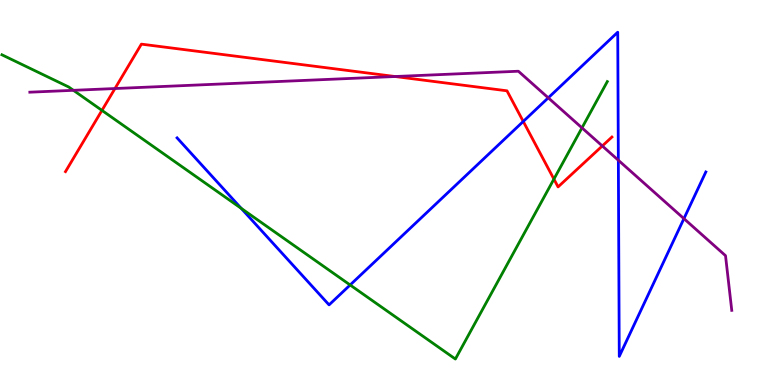[{'lines': ['blue', 'red'], 'intersections': [{'x': 6.75, 'y': 6.85}]}, {'lines': ['green', 'red'], 'intersections': [{'x': 1.32, 'y': 7.13}, {'x': 7.15, 'y': 5.35}]}, {'lines': ['purple', 'red'], 'intersections': [{'x': 1.48, 'y': 7.7}, {'x': 5.1, 'y': 8.01}, {'x': 7.77, 'y': 6.21}]}, {'lines': ['blue', 'green'], 'intersections': [{'x': 3.11, 'y': 4.59}, {'x': 4.52, 'y': 2.6}]}, {'lines': ['blue', 'purple'], 'intersections': [{'x': 7.07, 'y': 7.46}, {'x': 7.98, 'y': 5.84}, {'x': 8.82, 'y': 4.32}]}, {'lines': ['green', 'purple'], 'intersections': [{'x': 0.947, 'y': 7.65}, {'x': 7.51, 'y': 6.68}]}]